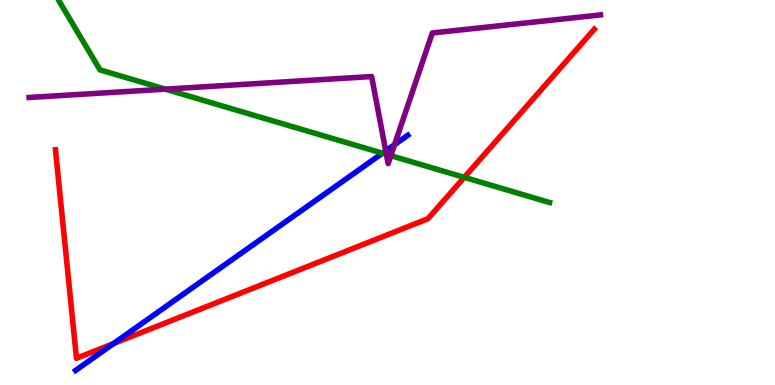[{'lines': ['blue', 'red'], 'intersections': [{'x': 1.47, 'y': 1.08}]}, {'lines': ['green', 'red'], 'intersections': [{'x': 5.99, 'y': 5.39}]}, {'lines': ['purple', 'red'], 'intersections': []}, {'lines': ['blue', 'green'], 'intersections': [{'x': 4.93, 'y': 6.02}]}, {'lines': ['blue', 'purple'], 'intersections': [{'x': 4.98, 'y': 6.08}, {'x': 5.09, 'y': 6.24}]}, {'lines': ['green', 'purple'], 'intersections': [{'x': 2.13, 'y': 7.68}, {'x': 4.99, 'y': 5.99}, {'x': 5.04, 'y': 5.96}]}]